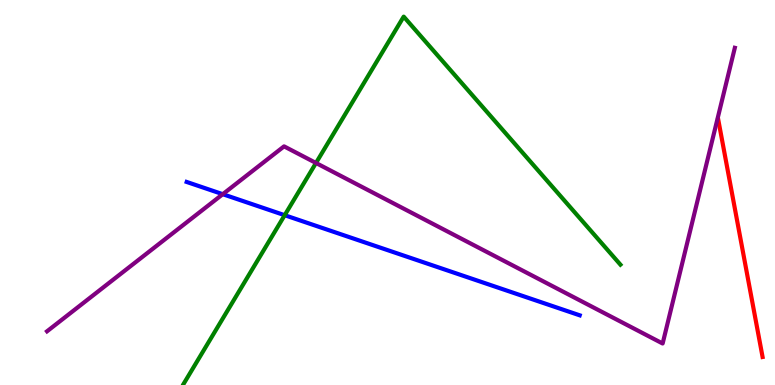[{'lines': ['blue', 'red'], 'intersections': []}, {'lines': ['green', 'red'], 'intersections': []}, {'lines': ['purple', 'red'], 'intersections': []}, {'lines': ['blue', 'green'], 'intersections': [{'x': 3.67, 'y': 4.41}]}, {'lines': ['blue', 'purple'], 'intersections': [{'x': 2.87, 'y': 4.96}]}, {'lines': ['green', 'purple'], 'intersections': [{'x': 4.08, 'y': 5.77}]}]